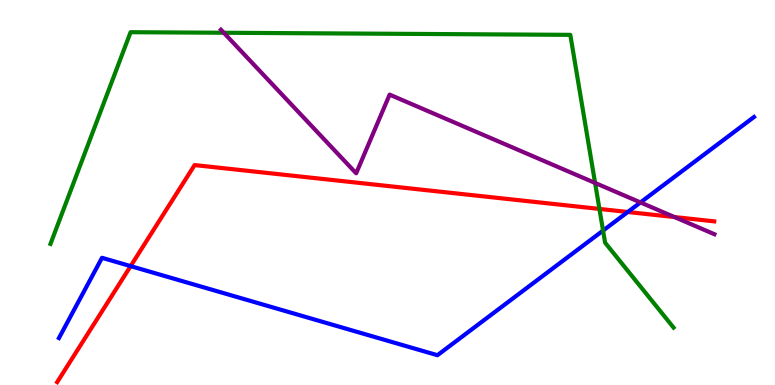[{'lines': ['blue', 'red'], 'intersections': [{'x': 1.69, 'y': 3.09}, {'x': 8.1, 'y': 4.49}]}, {'lines': ['green', 'red'], 'intersections': [{'x': 7.73, 'y': 4.57}]}, {'lines': ['purple', 'red'], 'intersections': [{'x': 8.7, 'y': 4.36}]}, {'lines': ['blue', 'green'], 'intersections': [{'x': 7.78, 'y': 4.01}]}, {'lines': ['blue', 'purple'], 'intersections': [{'x': 8.26, 'y': 4.74}]}, {'lines': ['green', 'purple'], 'intersections': [{'x': 2.89, 'y': 9.15}, {'x': 7.68, 'y': 5.25}]}]